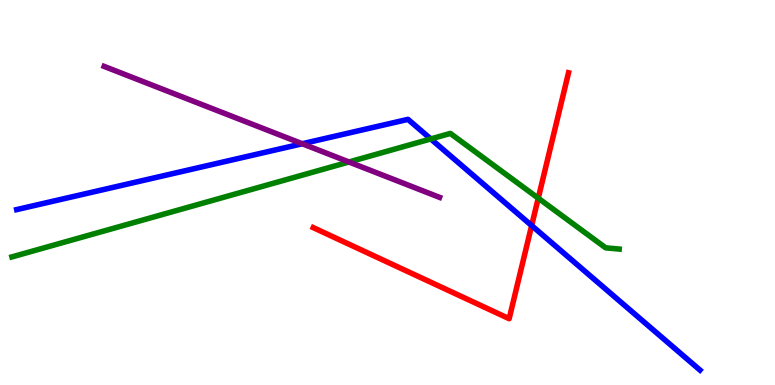[{'lines': ['blue', 'red'], 'intersections': [{'x': 6.86, 'y': 4.14}]}, {'lines': ['green', 'red'], 'intersections': [{'x': 6.95, 'y': 4.85}]}, {'lines': ['purple', 'red'], 'intersections': []}, {'lines': ['blue', 'green'], 'intersections': [{'x': 5.56, 'y': 6.39}]}, {'lines': ['blue', 'purple'], 'intersections': [{'x': 3.9, 'y': 6.27}]}, {'lines': ['green', 'purple'], 'intersections': [{'x': 4.5, 'y': 5.79}]}]